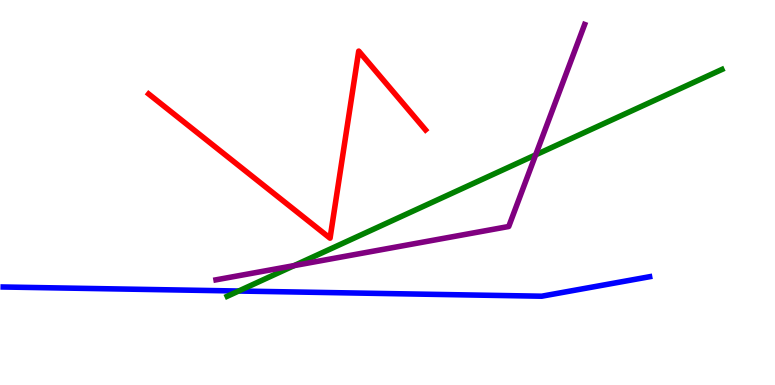[{'lines': ['blue', 'red'], 'intersections': []}, {'lines': ['green', 'red'], 'intersections': []}, {'lines': ['purple', 'red'], 'intersections': []}, {'lines': ['blue', 'green'], 'intersections': [{'x': 3.08, 'y': 2.44}]}, {'lines': ['blue', 'purple'], 'intersections': []}, {'lines': ['green', 'purple'], 'intersections': [{'x': 3.8, 'y': 3.1}, {'x': 6.91, 'y': 5.98}]}]